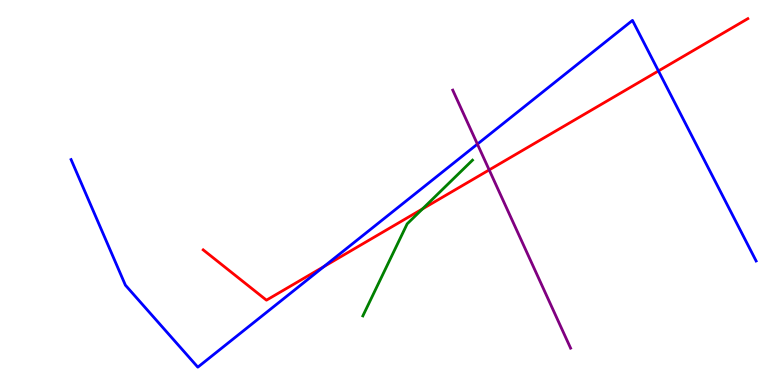[{'lines': ['blue', 'red'], 'intersections': [{'x': 4.18, 'y': 3.08}, {'x': 8.5, 'y': 8.16}]}, {'lines': ['green', 'red'], 'intersections': [{'x': 5.45, 'y': 4.57}]}, {'lines': ['purple', 'red'], 'intersections': [{'x': 6.31, 'y': 5.59}]}, {'lines': ['blue', 'green'], 'intersections': []}, {'lines': ['blue', 'purple'], 'intersections': [{'x': 6.16, 'y': 6.26}]}, {'lines': ['green', 'purple'], 'intersections': []}]